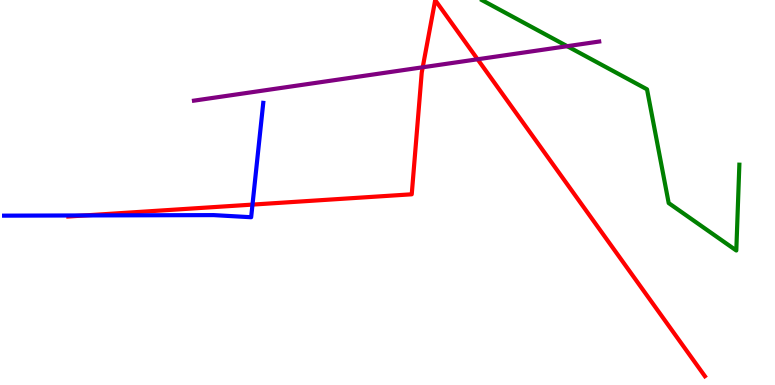[{'lines': ['blue', 'red'], 'intersections': [{'x': 1.09, 'y': 4.4}, {'x': 3.26, 'y': 4.69}]}, {'lines': ['green', 'red'], 'intersections': []}, {'lines': ['purple', 'red'], 'intersections': [{'x': 5.45, 'y': 8.25}, {'x': 6.16, 'y': 8.46}]}, {'lines': ['blue', 'green'], 'intersections': []}, {'lines': ['blue', 'purple'], 'intersections': []}, {'lines': ['green', 'purple'], 'intersections': [{'x': 7.32, 'y': 8.8}]}]